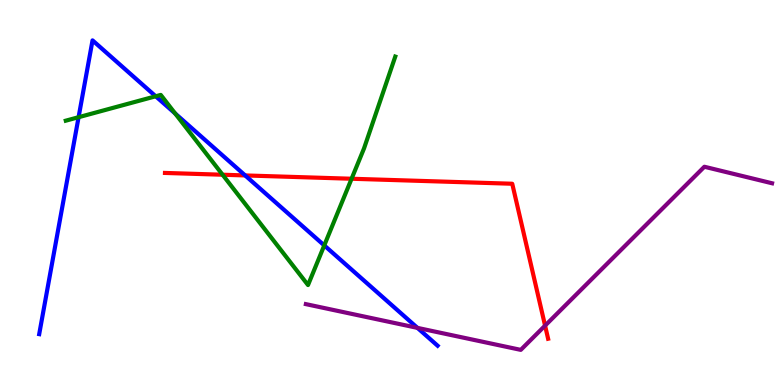[{'lines': ['blue', 'red'], 'intersections': [{'x': 3.16, 'y': 5.44}]}, {'lines': ['green', 'red'], 'intersections': [{'x': 2.87, 'y': 5.46}, {'x': 4.54, 'y': 5.36}]}, {'lines': ['purple', 'red'], 'intersections': [{'x': 7.03, 'y': 1.54}]}, {'lines': ['blue', 'green'], 'intersections': [{'x': 1.01, 'y': 6.96}, {'x': 2.01, 'y': 7.5}, {'x': 2.26, 'y': 7.05}, {'x': 4.18, 'y': 3.63}]}, {'lines': ['blue', 'purple'], 'intersections': [{'x': 5.39, 'y': 1.48}]}, {'lines': ['green', 'purple'], 'intersections': []}]